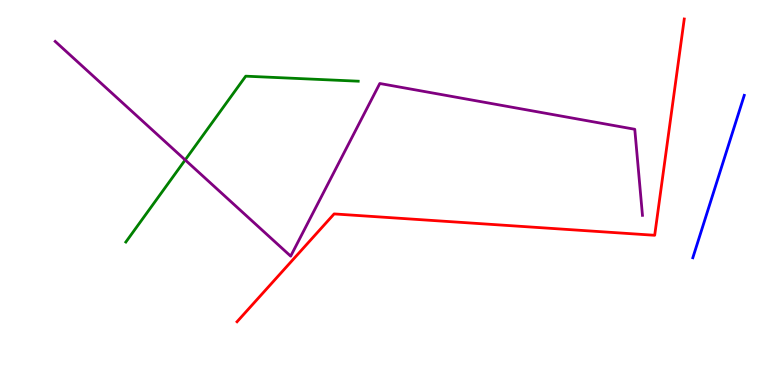[{'lines': ['blue', 'red'], 'intersections': []}, {'lines': ['green', 'red'], 'intersections': []}, {'lines': ['purple', 'red'], 'intersections': []}, {'lines': ['blue', 'green'], 'intersections': []}, {'lines': ['blue', 'purple'], 'intersections': []}, {'lines': ['green', 'purple'], 'intersections': [{'x': 2.39, 'y': 5.85}]}]